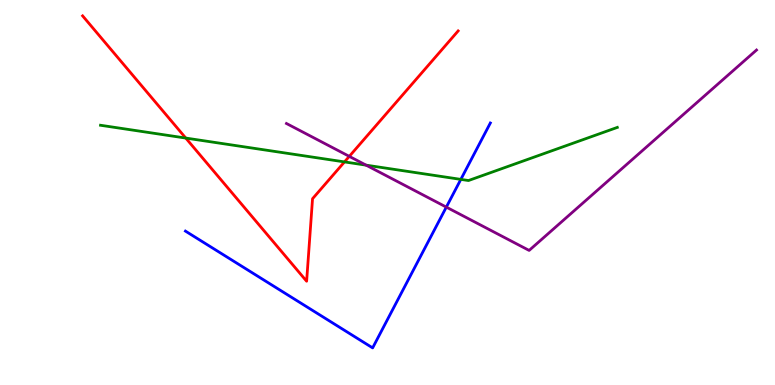[{'lines': ['blue', 'red'], 'intersections': []}, {'lines': ['green', 'red'], 'intersections': [{'x': 2.4, 'y': 6.41}, {'x': 4.45, 'y': 5.79}]}, {'lines': ['purple', 'red'], 'intersections': [{'x': 4.51, 'y': 5.94}]}, {'lines': ['blue', 'green'], 'intersections': [{'x': 5.95, 'y': 5.34}]}, {'lines': ['blue', 'purple'], 'intersections': [{'x': 5.76, 'y': 4.62}]}, {'lines': ['green', 'purple'], 'intersections': [{'x': 4.72, 'y': 5.71}]}]